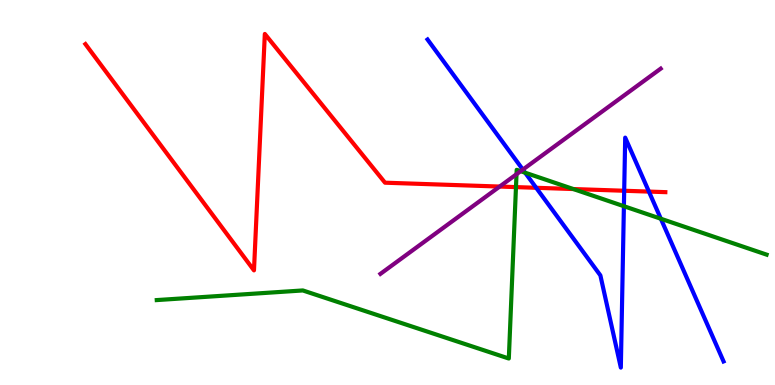[{'lines': ['blue', 'red'], 'intersections': [{'x': 6.92, 'y': 5.12}, {'x': 8.05, 'y': 5.05}, {'x': 8.37, 'y': 5.02}]}, {'lines': ['green', 'red'], 'intersections': [{'x': 6.66, 'y': 5.14}, {'x': 7.4, 'y': 5.09}]}, {'lines': ['purple', 'red'], 'intersections': [{'x': 6.45, 'y': 5.15}]}, {'lines': ['blue', 'green'], 'intersections': [{'x': 6.78, 'y': 5.51}, {'x': 8.05, 'y': 4.64}, {'x': 8.53, 'y': 4.32}]}, {'lines': ['blue', 'purple'], 'intersections': [{'x': 6.75, 'y': 5.6}]}, {'lines': ['green', 'purple'], 'intersections': [{'x': 6.66, 'y': 5.47}, {'x': 6.72, 'y': 5.55}]}]